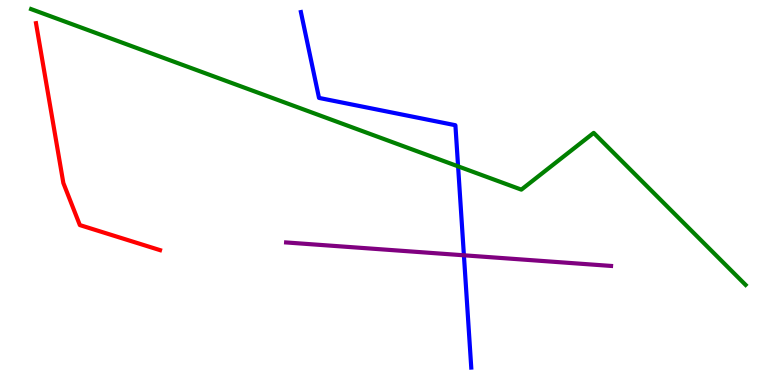[{'lines': ['blue', 'red'], 'intersections': []}, {'lines': ['green', 'red'], 'intersections': []}, {'lines': ['purple', 'red'], 'intersections': []}, {'lines': ['blue', 'green'], 'intersections': [{'x': 5.91, 'y': 5.68}]}, {'lines': ['blue', 'purple'], 'intersections': [{'x': 5.99, 'y': 3.37}]}, {'lines': ['green', 'purple'], 'intersections': []}]